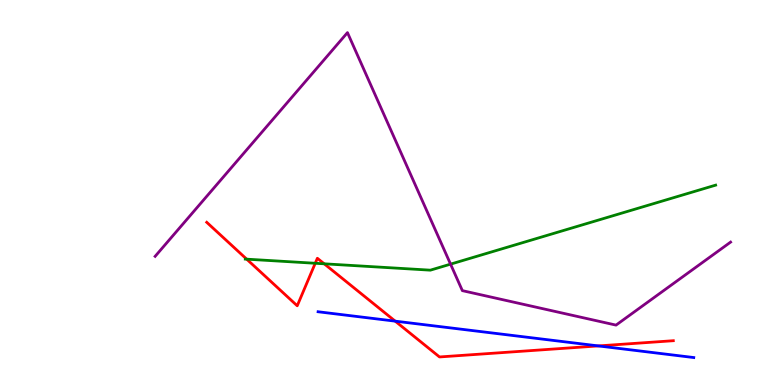[{'lines': ['blue', 'red'], 'intersections': [{'x': 5.1, 'y': 1.66}, {'x': 7.72, 'y': 1.02}]}, {'lines': ['green', 'red'], 'intersections': [{'x': 3.18, 'y': 3.27}, {'x': 4.07, 'y': 3.16}, {'x': 4.18, 'y': 3.15}]}, {'lines': ['purple', 'red'], 'intersections': []}, {'lines': ['blue', 'green'], 'intersections': []}, {'lines': ['blue', 'purple'], 'intersections': []}, {'lines': ['green', 'purple'], 'intersections': [{'x': 5.81, 'y': 3.14}]}]